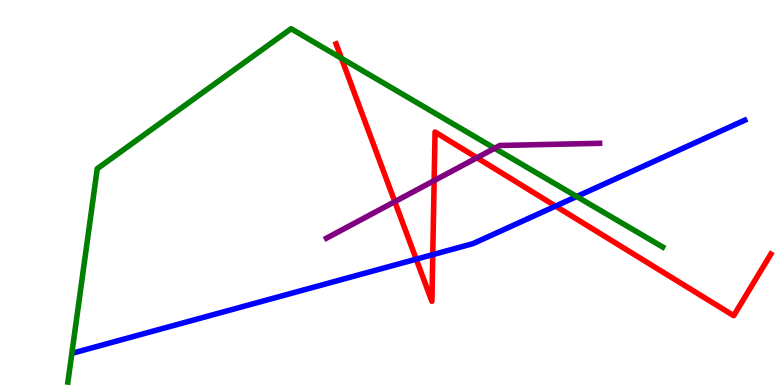[{'lines': ['blue', 'red'], 'intersections': [{'x': 5.37, 'y': 3.27}, {'x': 5.58, 'y': 3.39}, {'x': 7.17, 'y': 4.65}]}, {'lines': ['green', 'red'], 'intersections': [{'x': 4.41, 'y': 8.49}]}, {'lines': ['purple', 'red'], 'intersections': [{'x': 5.09, 'y': 4.76}, {'x': 5.6, 'y': 5.31}, {'x': 6.15, 'y': 5.9}]}, {'lines': ['blue', 'green'], 'intersections': [{'x': 7.44, 'y': 4.9}]}, {'lines': ['blue', 'purple'], 'intersections': []}, {'lines': ['green', 'purple'], 'intersections': [{'x': 6.38, 'y': 6.15}]}]